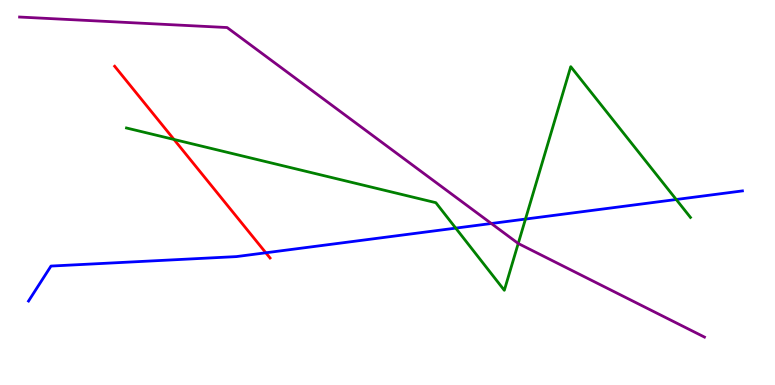[{'lines': ['blue', 'red'], 'intersections': [{'x': 3.43, 'y': 3.43}]}, {'lines': ['green', 'red'], 'intersections': [{'x': 2.24, 'y': 6.38}]}, {'lines': ['purple', 'red'], 'intersections': []}, {'lines': ['blue', 'green'], 'intersections': [{'x': 5.88, 'y': 4.07}, {'x': 6.78, 'y': 4.31}, {'x': 8.73, 'y': 4.82}]}, {'lines': ['blue', 'purple'], 'intersections': [{'x': 6.34, 'y': 4.19}]}, {'lines': ['green', 'purple'], 'intersections': [{'x': 6.69, 'y': 3.68}]}]